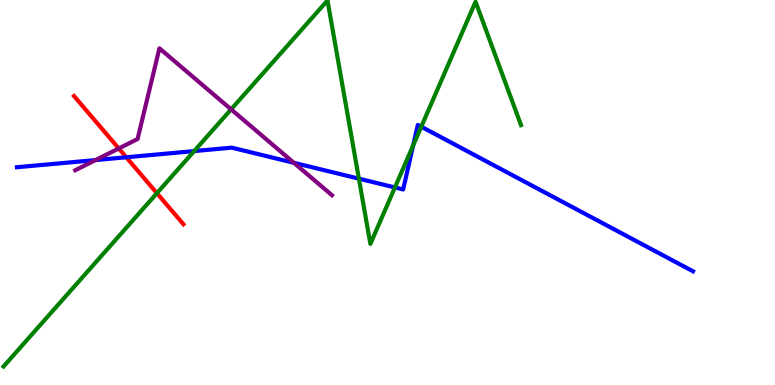[{'lines': ['blue', 'red'], 'intersections': [{'x': 1.63, 'y': 5.91}]}, {'lines': ['green', 'red'], 'intersections': [{'x': 2.02, 'y': 4.98}]}, {'lines': ['purple', 'red'], 'intersections': [{'x': 1.53, 'y': 6.14}]}, {'lines': ['blue', 'green'], 'intersections': [{'x': 2.51, 'y': 6.08}, {'x': 4.63, 'y': 5.36}, {'x': 5.1, 'y': 5.13}, {'x': 5.33, 'y': 6.22}, {'x': 5.44, 'y': 6.71}]}, {'lines': ['blue', 'purple'], 'intersections': [{'x': 1.23, 'y': 5.84}, {'x': 3.79, 'y': 5.77}]}, {'lines': ['green', 'purple'], 'intersections': [{'x': 2.98, 'y': 7.16}]}]